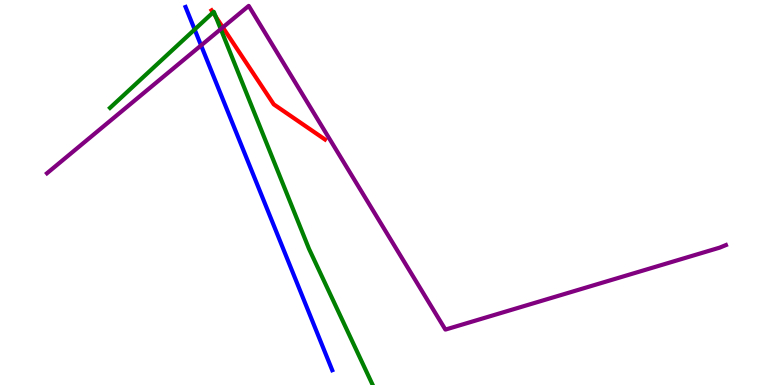[{'lines': ['blue', 'red'], 'intersections': []}, {'lines': ['green', 'red'], 'intersections': [{'x': 2.75, 'y': 9.67}, {'x': 2.78, 'y': 9.56}]}, {'lines': ['purple', 'red'], 'intersections': [{'x': 2.88, 'y': 9.29}]}, {'lines': ['blue', 'green'], 'intersections': [{'x': 2.51, 'y': 9.23}]}, {'lines': ['blue', 'purple'], 'intersections': [{'x': 2.59, 'y': 8.82}]}, {'lines': ['green', 'purple'], 'intersections': [{'x': 2.85, 'y': 9.24}]}]